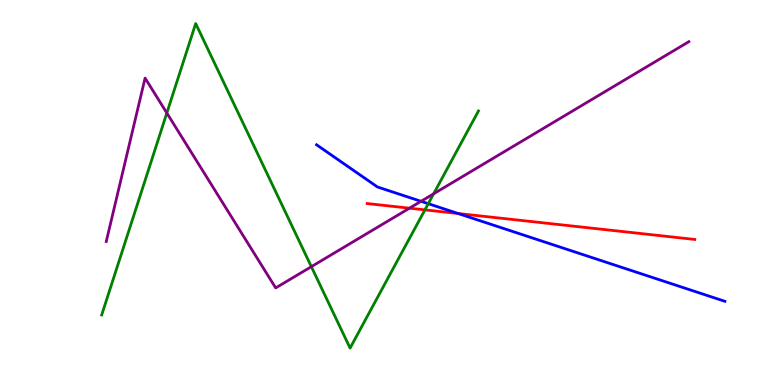[{'lines': ['blue', 'red'], 'intersections': [{'x': 5.91, 'y': 4.45}]}, {'lines': ['green', 'red'], 'intersections': [{'x': 5.48, 'y': 4.55}]}, {'lines': ['purple', 'red'], 'intersections': [{'x': 5.28, 'y': 4.59}]}, {'lines': ['blue', 'green'], 'intersections': [{'x': 5.53, 'y': 4.71}]}, {'lines': ['blue', 'purple'], 'intersections': [{'x': 5.43, 'y': 4.77}]}, {'lines': ['green', 'purple'], 'intersections': [{'x': 2.15, 'y': 7.06}, {'x': 4.02, 'y': 3.07}, {'x': 5.6, 'y': 4.97}]}]